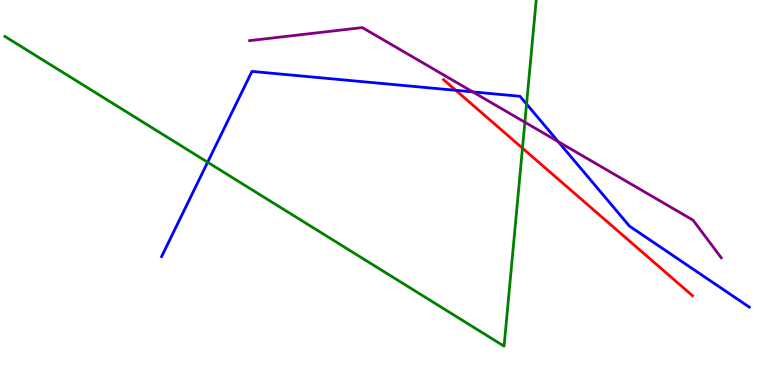[{'lines': ['blue', 'red'], 'intersections': [{'x': 5.88, 'y': 7.65}]}, {'lines': ['green', 'red'], 'intersections': [{'x': 6.74, 'y': 6.15}]}, {'lines': ['purple', 'red'], 'intersections': []}, {'lines': ['blue', 'green'], 'intersections': [{'x': 2.68, 'y': 5.79}, {'x': 6.79, 'y': 7.3}]}, {'lines': ['blue', 'purple'], 'intersections': [{'x': 6.1, 'y': 7.61}, {'x': 7.2, 'y': 6.32}]}, {'lines': ['green', 'purple'], 'intersections': [{'x': 6.77, 'y': 6.83}]}]